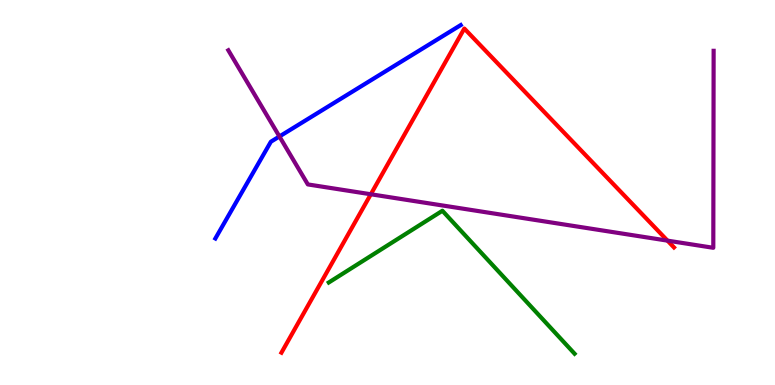[{'lines': ['blue', 'red'], 'intersections': []}, {'lines': ['green', 'red'], 'intersections': []}, {'lines': ['purple', 'red'], 'intersections': [{'x': 4.78, 'y': 4.95}, {'x': 8.61, 'y': 3.75}]}, {'lines': ['blue', 'green'], 'intersections': []}, {'lines': ['blue', 'purple'], 'intersections': [{'x': 3.61, 'y': 6.46}]}, {'lines': ['green', 'purple'], 'intersections': []}]